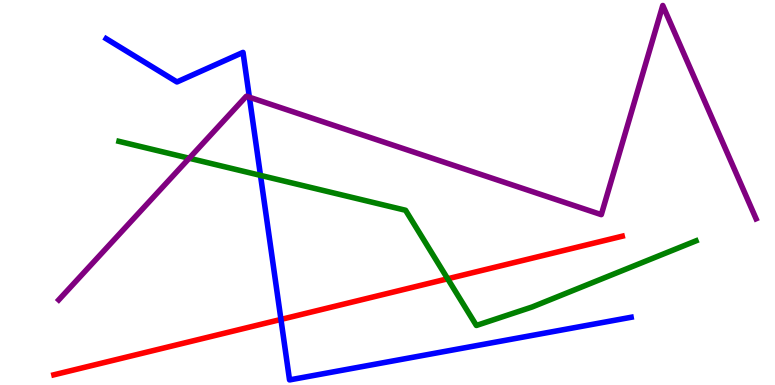[{'lines': ['blue', 'red'], 'intersections': [{'x': 3.63, 'y': 1.7}]}, {'lines': ['green', 'red'], 'intersections': [{'x': 5.78, 'y': 2.76}]}, {'lines': ['purple', 'red'], 'intersections': []}, {'lines': ['blue', 'green'], 'intersections': [{'x': 3.36, 'y': 5.44}]}, {'lines': ['blue', 'purple'], 'intersections': [{'x': 3.22, 'y': 7.47}]}, {'lines': ['green', 'purple'], 'intersections': [{'x': 2.44, 'y': 5.89}]}]